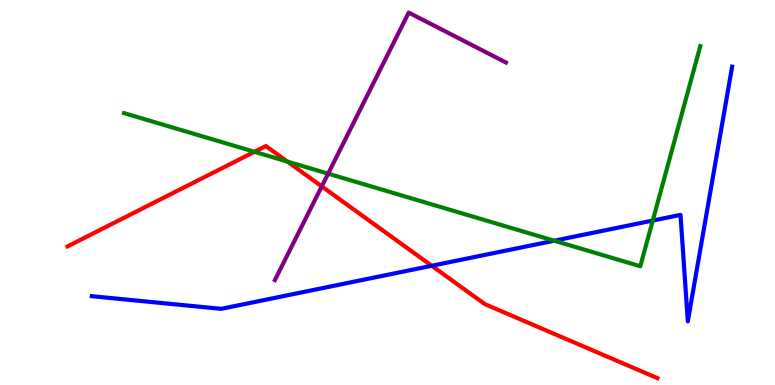[{'lines': ['blue', 'red'], 'intersections': [{'x': 5.57, 'y': 3.1}]}, {'lines': ['green', 'red'], 'intersections': [{'x': 3.28, 'y': 6.06}, {'x': 3.71, 'y': 5.8}]}, {'lines': ['purple', 'red'], 'intersections': [{'x': 4.15, 'y': 5.16}]}, {'lines': ['blue', 'green'], 'intersections': [{'x': 7.15, 'y': 3.75}, {'x': 8.42, 'y': 4.27}]}, {'lines': ['blue', 'purple'], 'intersections': []}, {'lines': ['green', 'purple'], 'intersections': [{'x': 4.23, 'y': 5.49}]}]